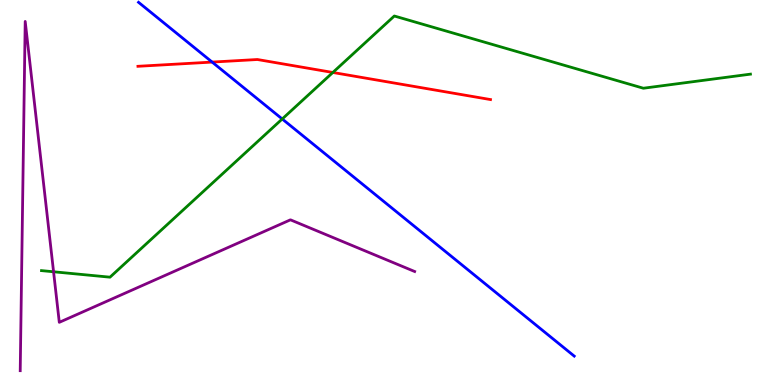[{'lines': ['blue', 'red'], 'intersections': [{'x': 2.74, 'y': 8.39}]}, {'lines': ['green', 'red'], 'intersections': [{'x': 4.29, 'y': 8.12}]}, {'lines': ['purple', 'red'], 'intersections': []}, {'lines': ['blue', 'green'], 'intersections': [{'x': 3.64, 'y': 6.91}]}, {'lines': ['blue', 'purple'], 'intersections': []}, {'lines': ['green', 'purple'], 'intersections': [{'x': 0.691, 'y': 2.94}]}]